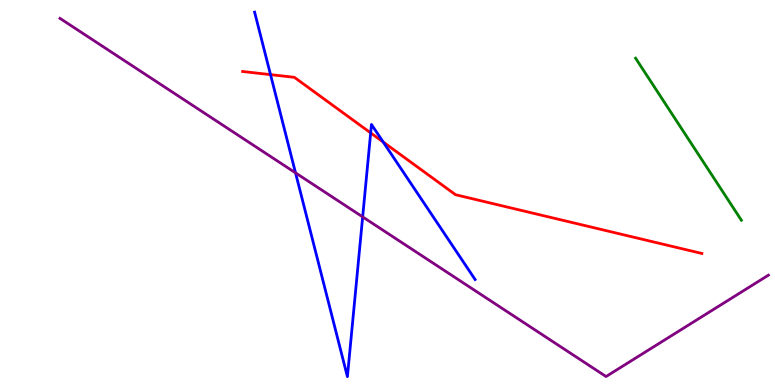[{'lines': ['blue', 'red'], 'intersections': [{'x': 3.49, 'y': 8.06}, {'x': 4.78, 'y': 6.55}, {'x': 4.94, 'y': 6.31}]}, {'lines': ['green', 'red'], 'intersections': []}, {'lines': ['purple', 'red'], 'intersections': []}, {'lines': ['blue', 'green'], 'intersections': []}, {'lines': ['blue', 'purple'], 'intersections': [{'x': 3.81, 'y': 5.51}, {'x': 4.68, 'y': 4.37}]}, {'lines': ['green', 'purple'], 'intersections': []}]